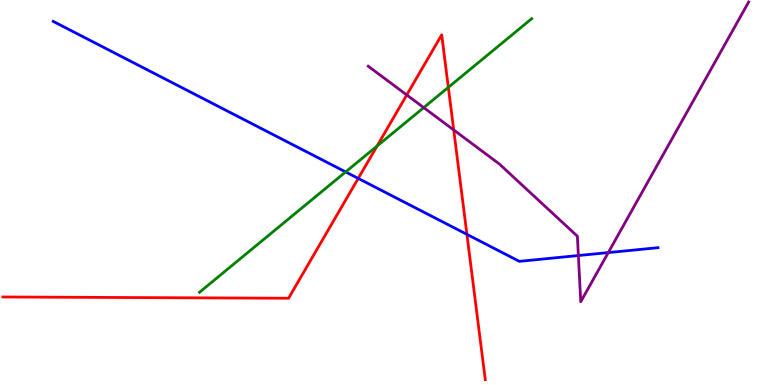[{'lines': ['blue', 'red'], 'intersections': [{'x': 4.62, 'y': 5.37}, {'x': 6.02, 'y': 3.91}]}, {'lines': ['green', 'red'], 'intersections': [{'x': 4.86, 'y': 6.21}, {'x': 5.78, 'y': 7.73}]}, {'lines': ['purple', 'red'], 'intersections': [{'x': 5.25, 'y': 7.53}, {'x': 5.85, 'y': 6.62}]}, {'lines': ['blue', 'green'], 'intersections': [{'x': 4.46, 'y': 5.53}]}, {'lines': ['blue', 'purple'], 'intersections': [{'x': 7.46, 'y': 3.36}, {'x': 7.85, 'y': 3.44}]}, {'lines': ['green', 'purple'], 'intersections': [{'x': 5.47, 'y': 7.21}]}]